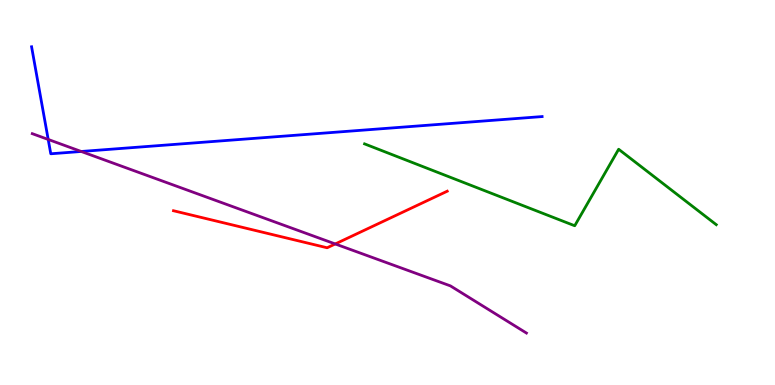[{'lines': ['blue', 'red'], 'intersections': []}, {'lines': ['green', 'red'], 'intersections': []}, {'lines': ['purple', 'red'], 'intersections': [{'x': 4.33, 'y': 3.66}]}, {'lines': ['blue', 'green'], 'intersections': []}, {'lines': ['blue', 'purple'], 'intersections': [{'x': 0.622, 'y': 6.38}, {'x': 1.05, 'y': 6.07}]}, {'lines': ['green', 'purple'], 'intersections': []}]